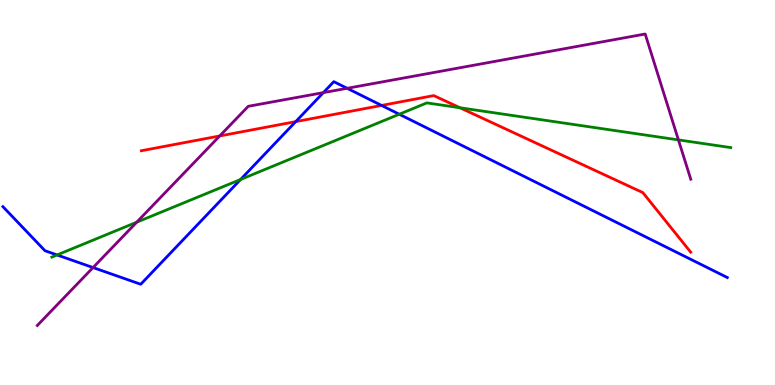[{'lines': ['blue', 'red'], 'intersections': [{'x': 3.82, 'y': 6.84}, {'x': 4.92, 'y': 7.26}]}, {'lines': ['green', 'red'], 'intersections': [{'x': 5.94, 'y': 7.2}]}, {'lines': ['purple', 'red'], 'intersections': [{'x': 2.84, 'y': 6.47}]}, {'lines': ['blue', 'green'], 'intersections': [{'x': 0.736, 'y': 3.38}, {'x': 3.1, 'y': 5.34}, {'x': 5.15, 'y': 7.03}]}, {'lines': ['blue', 'purple'], 'intersections': [{'x': 1.2, 'y': 3.05}, {'x': 4.17, 'y': 7.59}, {'x': 4.48, 'y': 7.71}]}, {'lines': ['green', 'purple'], 'intersections': [{'x': 1.76, 'y': 4.23}, {'x': 8.75, 'y': 6.37}]}]